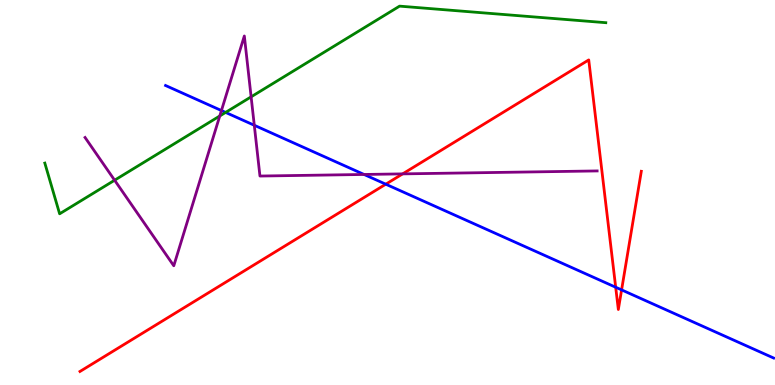[{'lines': ['blue', 'red'], 'intersections': [{'x': 4.98, 'y': 5.22}, {'x': 7.94, 'y': 2.54}, {'x': 8.02, 'y': 2.47}]}, {'lines': ['green', 'red'], 'intersections': []}, {'lines': ['purple', 'red'], 'intersections': [{'x': 5.2, 'y': 5.48}]}, {'lines': ['blue', 'green'], 'intersections': [{'x': 2.91, 'y': 7.08}]}, {'lines': ['blue', 'purple'], 'intersections': [{'x': 2.86, 'y': 7.13}, {'x': 3.28, 'y': 6.75}, {'x': 4.7, 'y': 5.47}]}, {'lines': ['green', 'purple'], 'intersections': [{'x': 1.48, 'y': 5.32}, {'x': 2.84, 'y': 6.99}, {'x': 3.24, 'y': 7.48}]}]